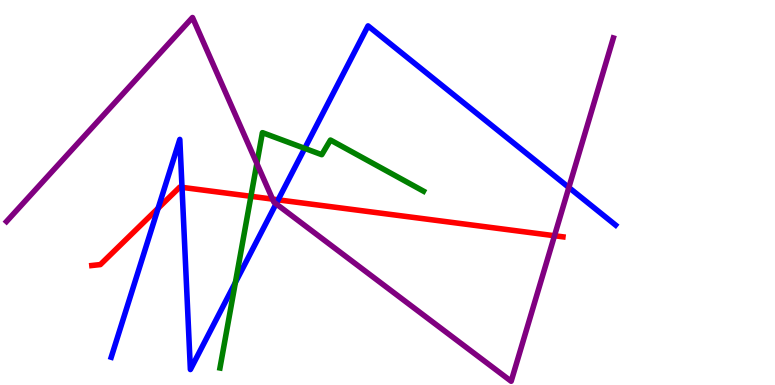[{'lines': ['blue', 'red'], 'intersections': [{'x': 2.04, 'y': 4.59}, {'x': 2.35, 'y': 5.13}, {'x': 3.59, 'y': 4.81}]}, {'lines': ['green', 'red'], 'intersections': [{'x': 3.24, 'y': 4.9}]}, {'lines': ['purple', 'red'], 'intersections': [{'x': 3.52, 'y': 4.83}, {'x': 7.15, 'y': 3.88}]}, {'lines': ['blue', 'green'], 'intersections': [{'x': 3.04, 'y': 2.66}, {'x': 3.93, 'y': 6.15}]}, {'lines': ['blue', 'purple'], 'intersections': [{'x': 3.56, 'y': 4.71}, {'x': 7.34, 'y': 5.13}]}, {'lines': ['green', 'purple'], 'intersections': [{'x': 3.31, 'y': 5.75}]}]